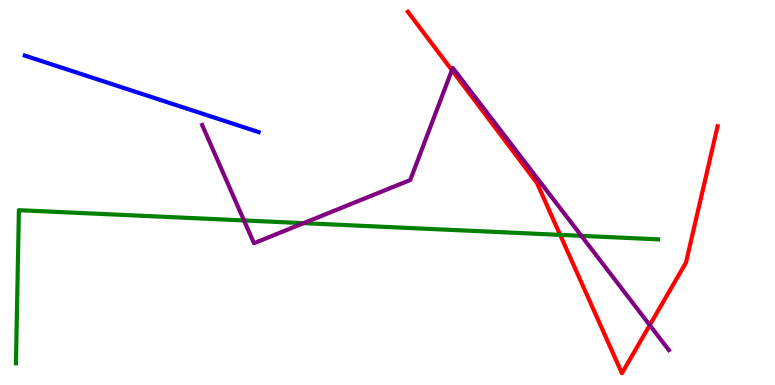[{'lines': ['blue', 'red'], 'intersections': []}, {'lines': ['green', 'red'], 'intersections': [{'x': 7.23, 'y': 3.9}]}, {'lines': ['purple', 'red'], 'intersections': [{'x': 5.83, 'y': 8.18}, {'x': 8.38, 'y': 1.55}]}, {'lines': ['blue', 'green'], 'intersections': []}, {'lines': ['blue', 'purple'], 'intersections': []}, {'lines': ['green', 'purple'], 'intersections': [{'x': 3.15, 'y': 4.27}, {'x': 3.92, 'y': 4.2}, {'x': 7.5, 'y': 3.87}]}]